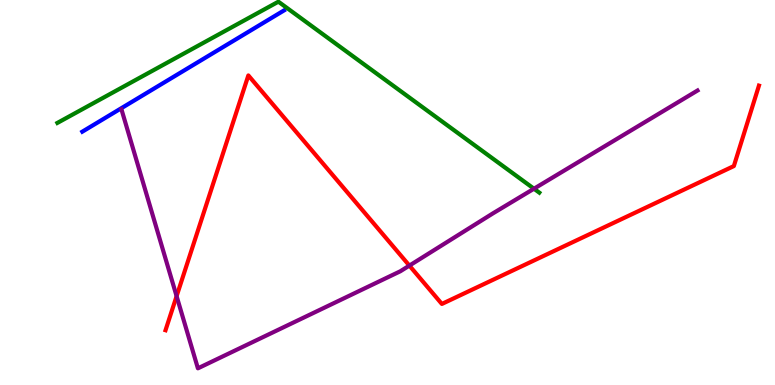[{'lines': ['blue', 'red'], 'intersections': []}, {'lines': ['green', 'red'], 'intersections': []}, {'lines': ['purple', 'red'], 'intersections': [{'x': 2.28, 'y': 2.31}, {'x': 5.28, 'y': 3.1}]}, {'lines': ['blue', 'green'], 'intersections': []}, {'lines': ['blue', 'purple'], 'intersections': []}, {'lines': ['green', 'purple'], 'intersections': [{'x': 6.89, 'y': 5.1}]}]